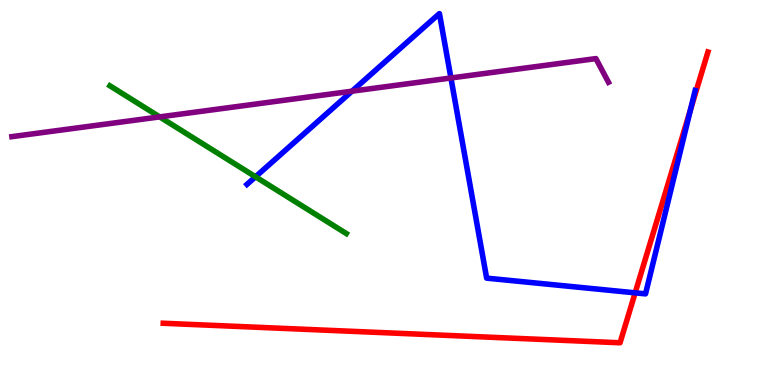[{'lines': ['blue', 'red'], 'intersections': [{'x': 8.2, 'y': 2.39}, {'x': 8.91, 'y': 7.15}]}, {'lines': ['green', 'red'], 'intersections': []}, {'lines': ['purple', 'red'], 'intersections': []}, {'lines': ['blue', 'green'], 'intersections': [{'x': 3.3, 'y': 5.41}]}, {'lines': ['blue', 'purple'], 'intersections': [{'x': 4.54, 'y': 7.63}, {'x': 5.82, 'y': 7.97}]}, {'lines': ['green', 'purple'], 'intersections': [{'x': 2.06, 'y': 6.96}]}]